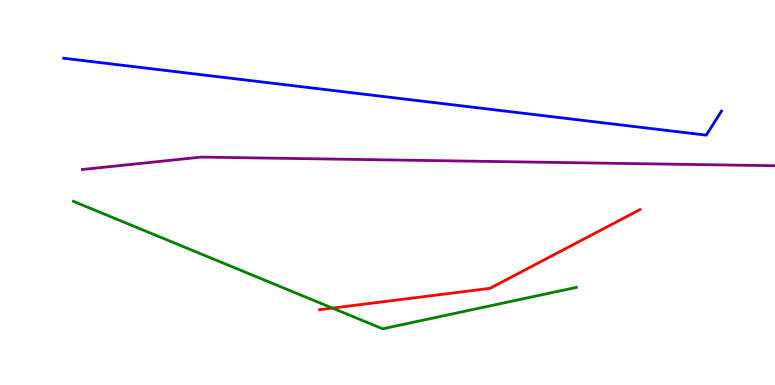[{'lines': ['blue', 'red'], 'intersections': []}, {'lines': ['green', 'red'], 'intersections': [{'x': 4.29, 'y': 2.0}]}, {'lines': ['purple', 'red'], 'intersections': []}, {'lines': ['blue', 'green'], 'intersections': []}, {'lines': ['blue', 'purple'], 'intersections': []}, {'lines': ['green', 'purple'], 'intersections': []}]